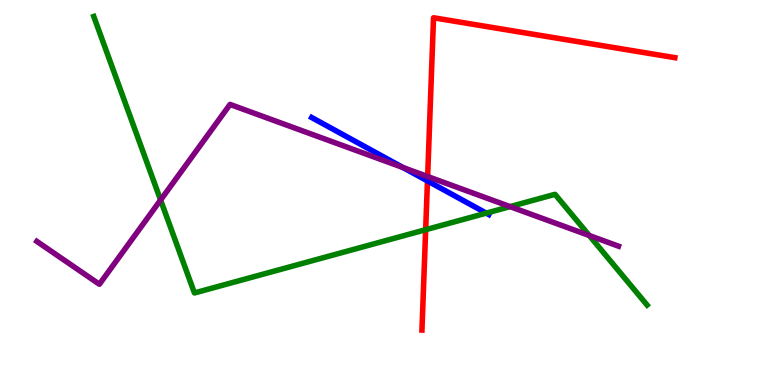[{'lines': ['blue', 'red'], 'intersections': [{'x': 5.52, 'y': 5.3}]}, {'lines': ['green', 'red'], 'intersections': [{'x': 5.49, 'y': 4.03}]}, {'lines': ['purple', 'red'], 'intersections': [{'x': 5.52, 'y': 5.41}]}, {'lines': ['blue', 'green'], 'intersections': [{'x': 6.27, 'y': 4.46}]}, {'lines': ['blue', 'purple'], 'intersections': [{'x': 5.2, 'y': 5.65}]}, {'lines': ['green', 'purple'], 'intersections': [{'x': 2.07, 'y': 4.8}, {'x': 6.58, 'y': 4.63}, {'x': 7.6, 'y': 3.88}]}]